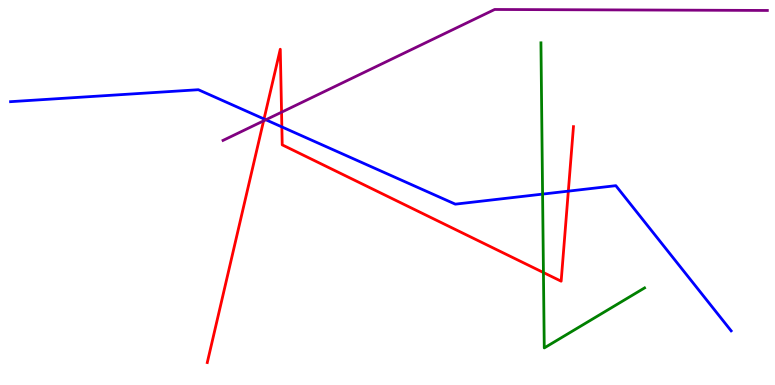[{'lines': ['blue', 'red'], 'intersections': [{'x': 3.41, 'y': 6.91}, {'x': 3.64, 'y': 6.7}, {'x': 7.33, 'y': 5.04}]}, {'lines': ['green', 'red'], 'intersections': [{'x': 7.01, 'y': 2.92}]}, {'lines': ['purple', 'red'], 'intersections': [{'x': 3.4, 'y': 6.86}, {'x': 3.63, 'y': 7.09}]}, {'lines': ['blue', 'green'], 'intersections': [{'x': 7.0, 'y': 4.96}]}, {'lines': ['blue', 'purple'], 'intersections': [{'x': 3.43, 'y': 6.89}]}, {'lines': ['green', 'purple'], 'intersections': []}]